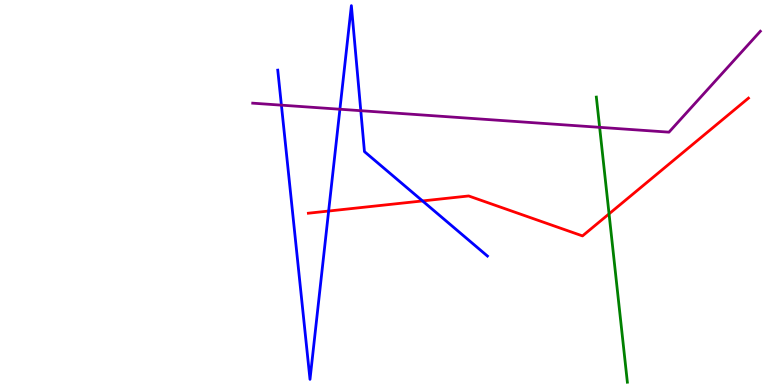[{'lines': ['blue', 'red'], 'intersections': [{'x': 4.24, 'y': 4.52}, {'x': 5.45, 'y': 4.78}]}, {'lines': ['green', 'red'], 'intersections': [{'x': 7.86, 'y': 4.45}]}, {'lines': ['purple', 'red'], 'intersections': []}, {'lines': ['blue', 'green'], 'intersections': []}, {'lines': ['blue', 'purple'], 'intersections': [{'x': 3.63, 'y': 7.27}, {'x': 4.39, 'y': 7.16}, {'x': 4.66, 'y': 7.12}]}, {'lines': ['green', 'purple'], 'intersections': [{'x': 7.74, 'y': 6.69}]}]